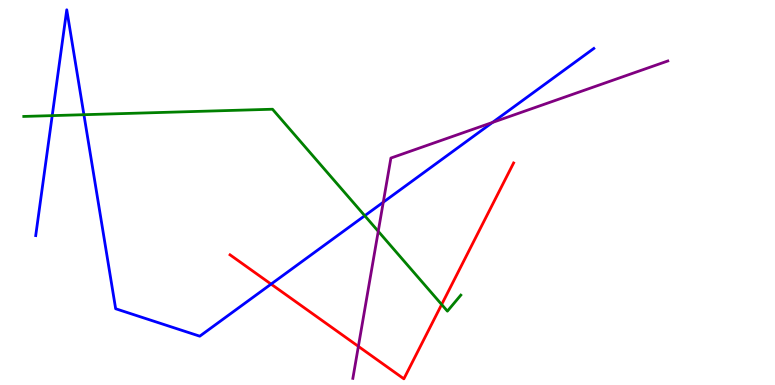[{'lines': ['blue', 'red'], 'intersections': [{'x': 3.5, 'y': 2.62}]}, {'lines': ['green', 'red'], 'intersections': [{'x': 5.7, 'y': 2.09}]}, {'lines': ['purple', 'red'], 'intersections': [{'x': 4.62, 'y': 1.0}]}, {'lines': ['blue', 'green'], 'intersections': [{'x': 0.674, 'y': 7.0}, {'x': 1.08, 'y': 7.02}, {'x': 4.71, 'y': 4.4}]}, {'lines': ['blue', 'purple'], 'intersections': [{'x': 4.95, 'y': 4.75}, {'x': 6.36, 'y': 6.82}]}, {'lines': ['green', 'purple'], 'intersections': [{'x': 4.88, 'y': 3.99}]}]